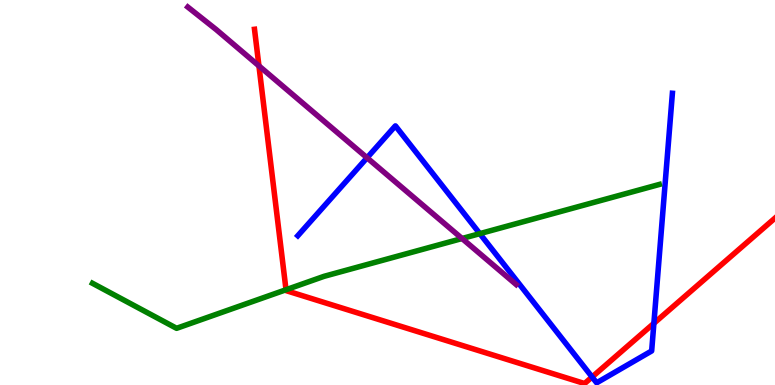[{'lines': ['blue', 'red'], 'intersections': [{'x': 7.64, 'y': 0.208}, {'x': 8.44, 'y': 1.6}]}, {'lines': ['green', 'red'], 'intersections': [{'x': 3.69, 'y': 2.47}]}, {'lines': ['purple', 'red'], 'intersections': [{'x': 3.34, 'y': 8.29}]}, {'lines': ['blue', 'green'], 'intersections': [{'x': 6.19, 'y': 3.93}]}, {'lines': ['blue', 'purple'], 'intersections': [{'x': 4.74, 'y': 5.9}]}, {'lines': ['green', 'purple'], 'intersections': [{'x': 5.96, 'y': 3.8}]}]